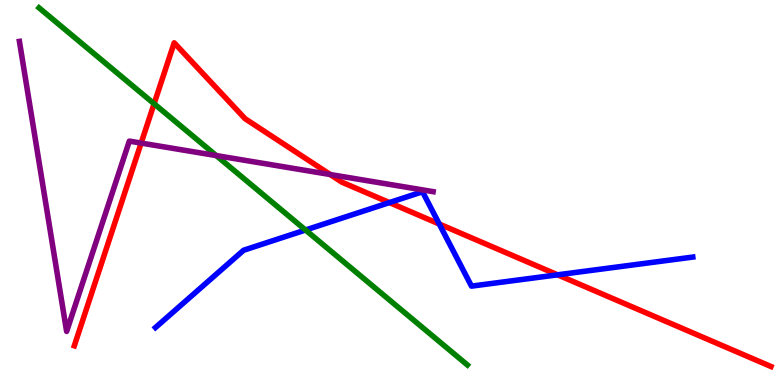[{'lines': ['blue', 'red'], 'intersections': [{'x': 5.02, 'y': 4.74}, {'x': 5.67, 'y': 4.18}, {'x': 7.19, 'y': 2.86}]}, {'lines': ['green', 'red'], 'intersections': [{'x': 1.99, 'y': 7.31}]}, {'lines': ['purple', 'red'], 'intersections': [{'x': 1.82, 'y': 6.28}, {'x': 4.26, 'y': 5.47}]}, {'lines': ['blue', 'green'], 'intersections': [{'x': 3.94, 'y': 4.03}]}, {'lines': ['blue', 'purple'], 'intersections': []}, {'lines': ['green', 'purple'], 'intersections': [{'x': 2.79, 'y': 5.96}]}]